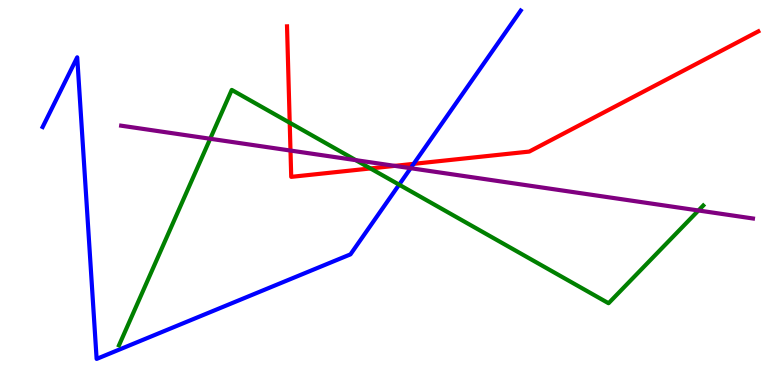[{'lines': ['blue', 'red'], 'intersections': [{'x': 5.34, 'y': 5.74}]}, {'lines': ['green', 'red'], 'intersections': [{'x': 3.74, 'y': 6.81}, {'x': 4.78, 'y': 5.62}]}, {'lines': ['purple', 'red'], 'intersections': [{'x': 3.75, 'y': 6.09}, {'x': 5.09, 'y': 5.69}]}, {'lines': ['blue', 'green'], 'intersections': [{'x': 5.15, 'y': 5.2}]}, {'lines': ['blue', 'purple'], 'intersections': [{'x': 5.3, 'y': 5.63}]}, {'lines': ['green', 'purple'], 'intersections': [{'x': 2.71, 'y': 6.4}, {'x': 4.59, 'y': 5.84}, {'x': 9.01, 'y': 4.53}]}]